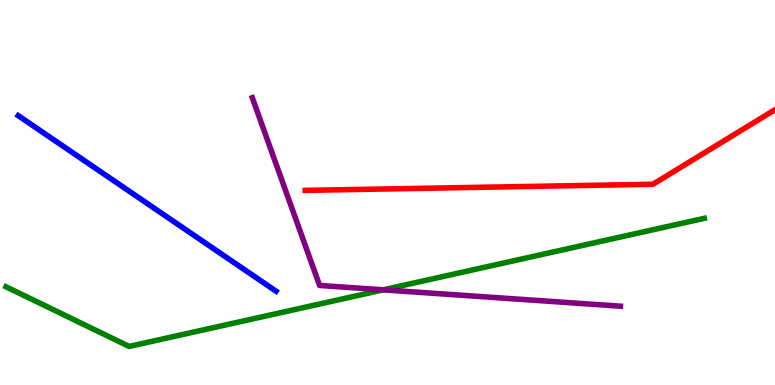[{'lines': ['blue', 'red'], 'intersections': []}, {'lines': ['green', 'red'], 'intersections': []}, {'lines': ['purple', 'red'], 'intersections': []}, {'lines': ['blue', 'green'], 'intersections': []}, {'lines': ['blue', 'purple'], 'intersections': []}, {'lines': ['green', 'purple'], 'intersections': [{'x': 4.94, 'y': 2.47}]}]